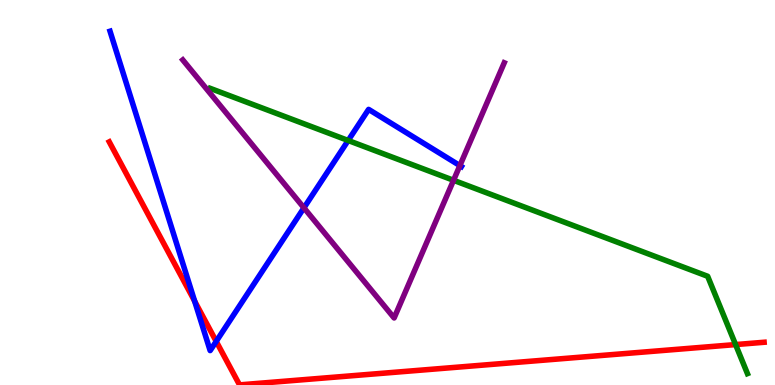[{'lines': ['blue', 'red'], 'intersections': [{'x': 2.51, 'y': 2.18}, {'x': 2.79, 'y': 1.13}]}, {'lines': ['green', 'red'], 'intersections': [{'x': 9.49, 'y': 1.05}]}, {'lines': ['purple', 'red'], 'intersections': []}, {'lines': ['blue', 'green'], 'intersections': [{'x': 4.49, 'y': 6.35}]}, {'lines': ['blue', 'purple'], 'intersections': [{'x': 3.92, 'y': 4.6}, {'x': 5.93, 'y': 5.7}]}, {'lines': ['green', 'purple'], 'intersections': [{'x': 5.85, 'y': 5.32}]}]